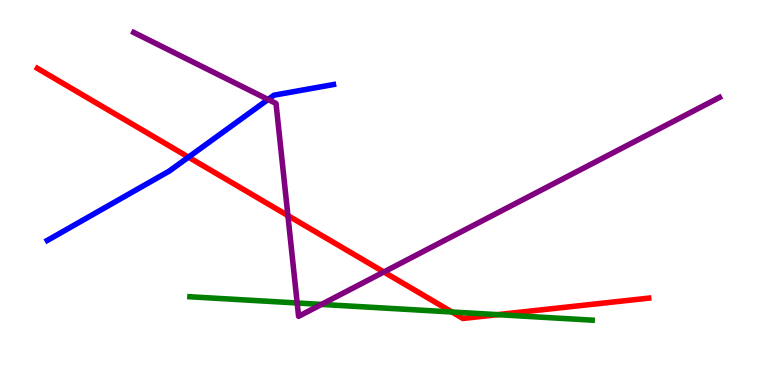[{'lines': ['blue', 'red'], 'intersections': [{'x': 2.43, 'y': 5.92}]}, {'lines': ['green', 'red'], 'intersections': [{'x': 5.83, 'y': 1.9}, {'x': 6.42, 'y': 1.83}]}, {'lines': ['purple', 'red'], 'intersections': [{'x': 3.71, 'y': 4.4}, {'x': 4.95, 'y': 2.94}]}, {'lines': ['blue', 'green'], 'intersections': []}, {'lines': ['blue', 'purple'], 'intersections': [{'x': 3.46, 'y': 7.42}]}, {'lines': ['green', 'purple'], 'intersections': [{'x': 3.83, 'y': 2.13}, {'x': 4.15, 'y': 2.09}]}]